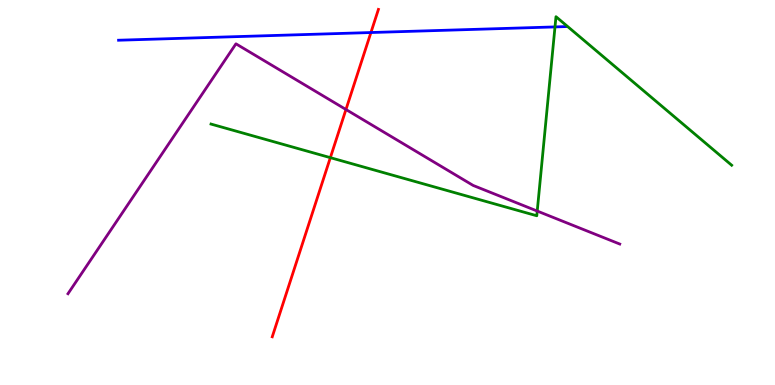[{'lines': ['blue', 'red'], 'intersections': [{'x': 4.79, 'y': 9.15}]}, {'lines': ['green', 'red'], 'intersections': [{'x': 4.26, 'y': 5.91}]}, {'lines': ['purple', 'red'], 'intersections': [{'x': 4.46, 'y': 7.16}]}, {'lines': ['blue', 'green'], 'intersections': [{'x': 7.16, 'y': 9.3}]}, {'lines': ['blue', 'purple'], 'intersections': []}, {'lines': ['green', 'purple'], 'intersections': [{'x': 6.93, 'y': 4.52}]}]